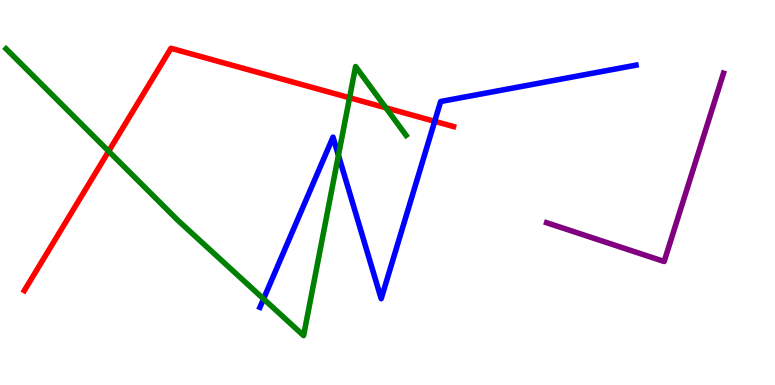[{'lines': ['blue', 'red'], 'intersections': [{'x': 5.61, 'y': 6.85}]}, {'lines': ['green', 'red'], 'intersections': [{'x': 1.4, 'y': 6.07}, {'x': 4.51, 'y': 7.46}, {'x': 4.98, 'y': 7.2}]}, {'lines': ['purple', 'red'], 'intersections': []}, {'lines': ['blue', 'green'], 'intersections': [{'x': 3.4, 'y': 2.24}, {'x': 4.37, 'y': 5.97}]}, {'lines': ['blue', 'purple'], 'intersections': []}, {'lines': ['green', 'purple'], 'intersections': []}]